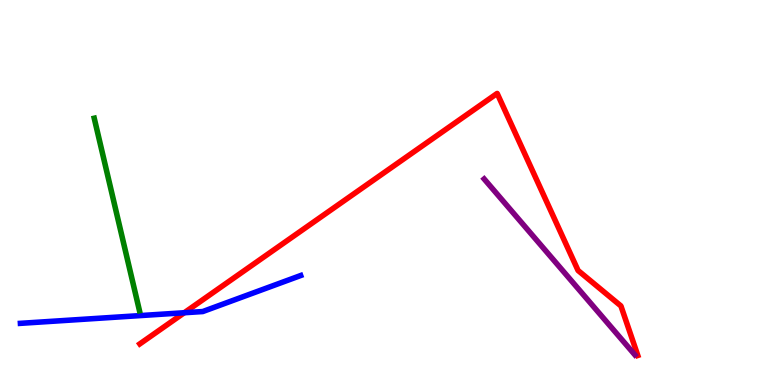[{'lines': ['blue', 'red'], 'intersections': [{'x': 2.38, 'y': 1.88}]}, {'lines': ['green', 'red'], 'intersections': []}, {'lines': ['purple', 'red'], 'intersections': []}, {'lines': ['blue', 'green'], 'intersections': []}, {'lines': ['blue', 'purple'], 'intersections': []}, {'lines': ['green', 'purple'], 'intersections': []}]